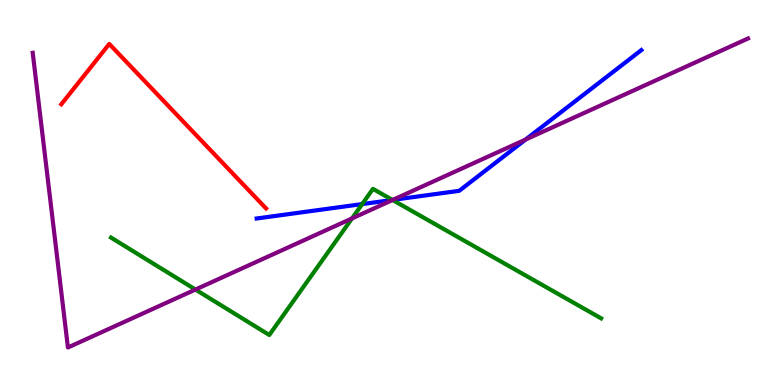[{'lines': ['blue', 'red'], 'intersections': []}, {'lines': ['green', 'red'], 'intersections': []}, {'lines': ['purple', 'red'], 'intersections': []}, {'lines': ['blue', 'green'], 'intersections': [{'x': 4.67, 'y': 4.7}, {'x': 5.06, 'y': 4.81}]}, {'lines': ['blue', 'purple'], 'intersections': [{'x': 5.07, 'y': 4.81}, {'x': 6.78, 'y': 6.37}]}, {'lines': ['green', 'purple'], 'intersections': [{'x': 2.52, 'y': 2.48}, {'x': 4.54, 'y': 4.33}, {'x': 5.07, 'y': 4.81}]}]